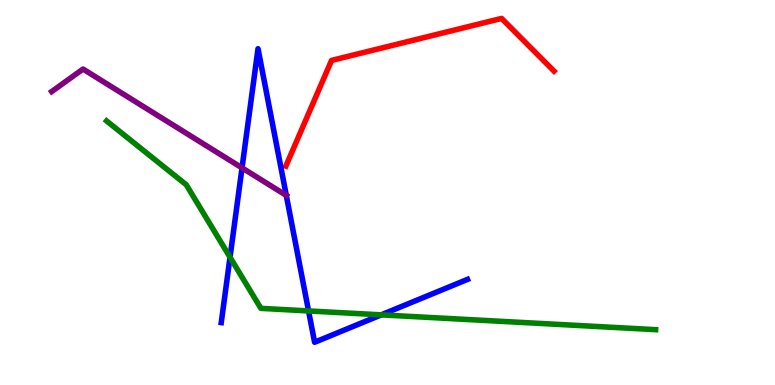[{'lines': ['blue', 'red'], 'intersections': []}, {'lines': ['green', 'red'], 'intersections': []}, {'lines': ['purple', 'red'], 'intersections': []}, {'lines': ['blue', 'green'], 'intersections': [{'x': 2.97, 'y': 3.32}, {'x': 3.98, 'y': 1.92}, {'x': 4.92, 'y': 1.82}]}, {'lines': ['blue', 'purple'], 'intersections': [{'x': 3.12, 'y': 5.64}, {'x': 3.69, 'y': 4.92}]}, {'lines': ['green', 'purple'], 'intersections': []}]